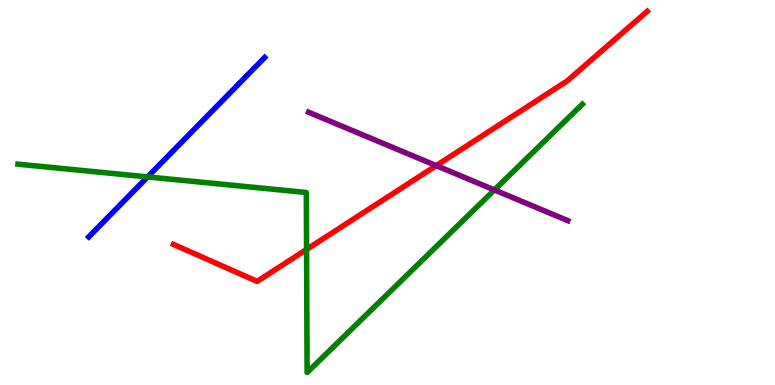[{'lines': ['blue', 'red'], 'intersections': []}, {'lines': ['green', 'red'], 'intersections': [{'x': 3.96, 'y': 3.52}]}, {'lines': ['purple', 'red'], 'intersections': [{'x': 5.63, 'y': 5.7}]}, {'lines': ['blue', 'green'], 'intersections': [{'x': 1.9, 'y': 5.41}]}, {'lines': ['blue', 'purple'], 'intersections': []}, {'lines': ['green', 'purple'], 'intersections': [{'x': 6.38, 'y': 5.07}]}]